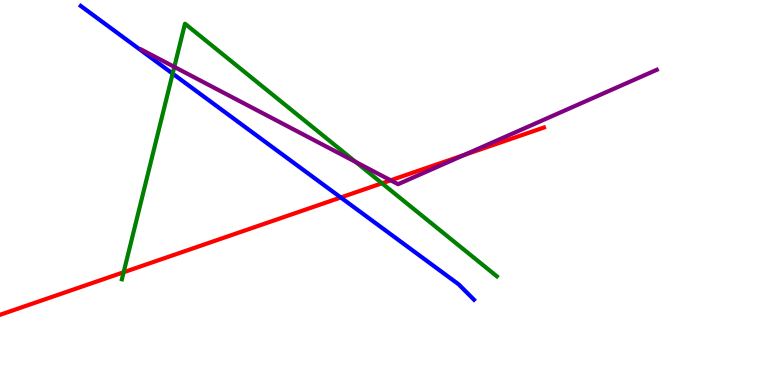[{'lines': ['blue', 'red'], 'intersections': [{'x': 4.4, 'y': 4.87}]}, {'lines': ['green', 'red'], 'intersections': [{'x': 1.6, 'y': 2.93}, {'x': 4.93, 'y': 5.24}]}, {'lines': ['purple', 'red'], 'intersections': [{'x': 5.04, 'y': 5.32}, {'x': 5.99, 'y': 5.97}]}, {'lines': ['blue', 'green'], 'intersections': [{'x': 2.23, 'y': 8.09}]}, {'lines': ['blue', 'purple'], 'intersections': []}, {'lines': ['green', 'purple'], 'intersections': [{'x': 2.25, 'y': 8.26}, {'x': 4.59, 'y': 5.79}]}]